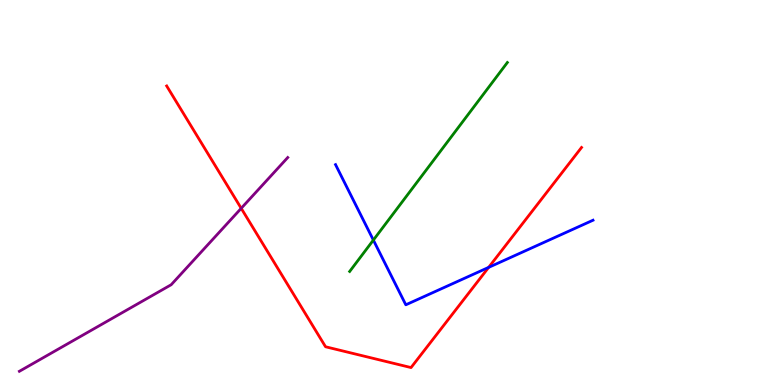[{'lines': ['blue', 'red'], 'intersections': [{'x': 6.31, 'y': 3.06}]}, {'lines': ['green', 'red'], 'intersections': []}, {'lines': ['purple', 'red'], 'intersections': [{'x': 3.11, 'y': 4.59}]}, {'lines': ['blue', 'green'], 'intersections': [{'x': 4.82, 'y': 3.76}]}, {'lines': ['blue', 'purple'], 'intersections': []}, {'lines': ['green', 'purple'], 'intersections': []}]